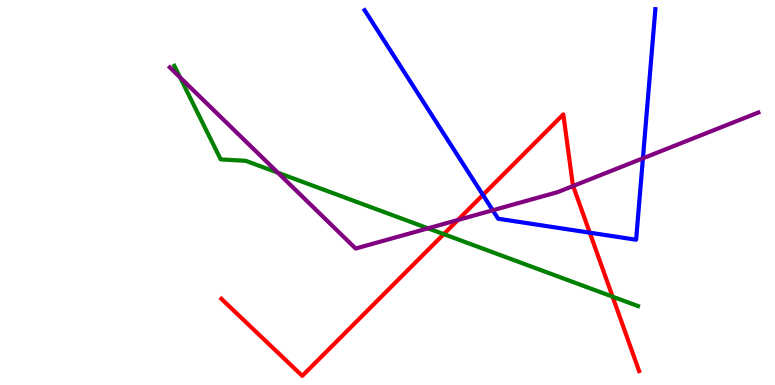[{'lines': ['blue', 'red'], 'intersections': [{'x': 6.23, 'y': 4.94}, {'x': 7.61, 'y': 3.96}]}, {'lines': ['green', 'red'], 'intersections': [{'x': 5.73, 'y': 3.92}, {'x': 7.9, 'y': 2.29}]}, {'lines': ['purple', 'red'], 'intersections': [{'x': 5.91, 'y': 4.29}, {'x': 7.4, 'y': 5.17}]}, {'lines': ['blue', 'green'], 'intersections': []}, {'lines': ['blue', 'purple'], 'intersections': [{'x': 6.36, 'y': 4.54}, {'x': 8.3, 'y': 5.89}]}, {'lines': ['green', 'purple'], 'intersections': [{'x': 2.32, 'y': 7.99}, {'x': 3.59, 'y': 5.51}, {'x': 5.52, 'y': 4.07}]}]